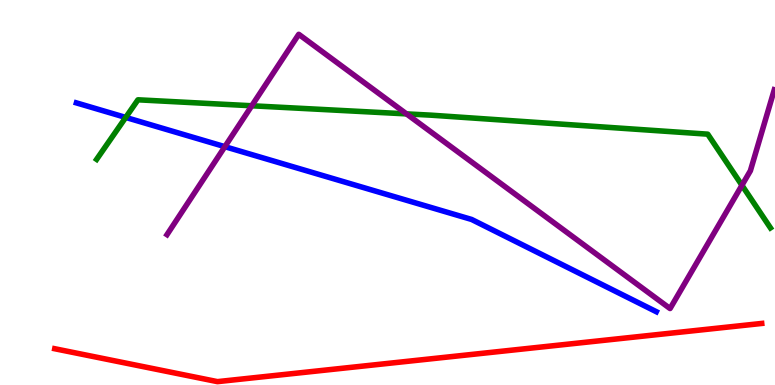[{'lines': ['blue', 'red'], 'intersections': []}, {'lines': ['green', 'red'], 'intersections': []}, {'lines': ['purple', 'red'], 'intersections': []}, {'lines': ['blue', 'green'], 'intersections': [{'x': 1.62, 'y': 6.95}]}, {'lines': ['blue', 'purple'], 'intersections': [{'x': 2.9, 'y': 6.19}]}, {'lines': ['green', 'purple'], 'intersections': [{'x': 3.25, 'y': 7.25}, {'x': 5.25, 'y': 7.04}, {'x': 9.57, 'y': 5.19}]}]